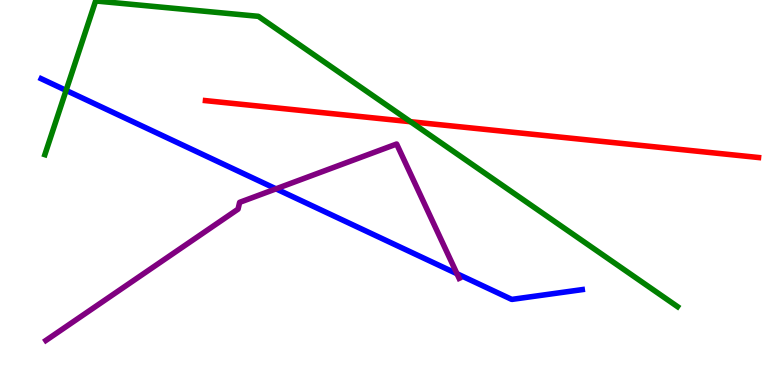[{'lines': ['blue', 'red'], 'intersections': []}, {'lines': ['green', 'red'], 'intersections': [{'x': 5.3, 'y': 6.84}]}, {'lines': ['purple', 'red'], 'intersections': []}, {'lines': ['blue', 'green'], 'intersections': [{'x': 0.853, 'y': 7.65}]}, {'lines': ['blue', 'purple'], 'intersections': [{'x': 3.56, 'y': 5.1}, {'x': 5.9, 'y': 2.89}]}, {'lines': ['green', 'purple'], 'intersections': []}]